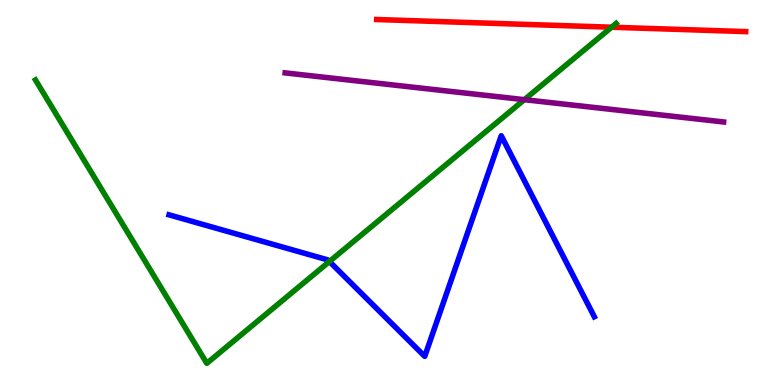[{'lines': ['blue', 'red'], 'intersections': []}, {'lines': ['green', 'red'], 'intersections': [{'x': 7.89, 'y': 9.29}]}, {'lines': ['purple', 'red'], 'intersections': []}, {'lines': ['blue', 'green'], 'intersections': [{'x': 4.25, 'y': 3.21}]}, {'lines': ['blue', 'purple'], 'intersections': []}, {'lines': ['green', 'purple'], 'intersections': [{'x': 6.77, 'y': 7.41}]}]